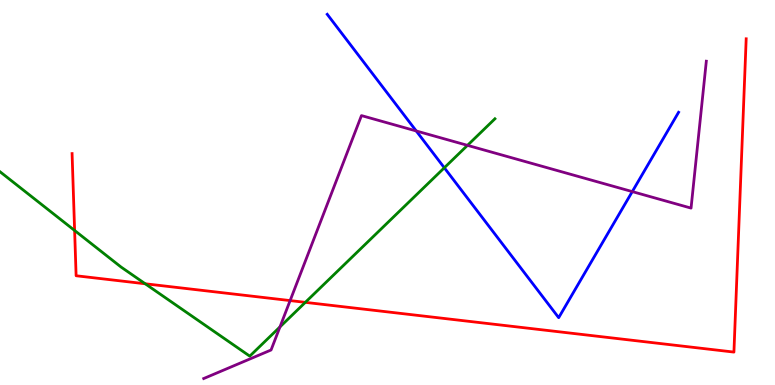[{'lines': ['blue', 'red'], 'intersections': []}, {'lines': ['green', 'red'], 'intersections': [{'x': 0.963, 'y': 4.01}, {'x': 1.87, 'y': 2.63}, {'x': 3.94, 'y': 2.15}]}, {'lines': ['purple', 'red'], 'intersections': [{'x': 3.74, 'y': 2.19}]}, {'lines': ['blue', 'green'], 'intersections': [{'x': 5.73, 'y': 5.64}]}, {'lines': ['blue', 'purple'], 'intersections': [{'x': 5.37, 'y': 6.6}, {'x': 8.16, 'y': 5.02}]}, {'lines': ['green', 'purple'], 'intersections': [{'x': 3.61, 'y': 1.51}, {'x': 6.03, 'y': 6.22}]}]